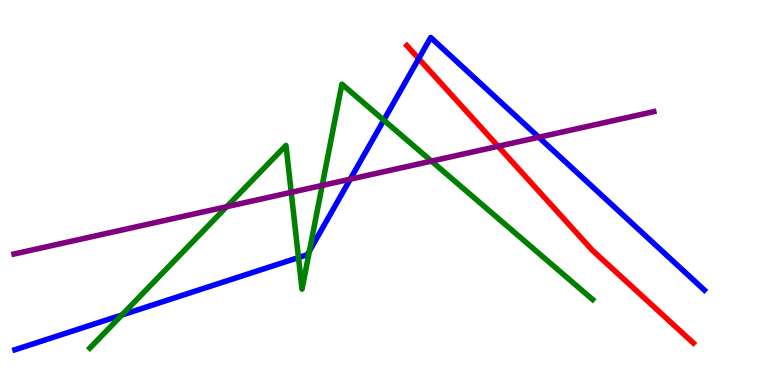[{'lines': ['blue', 'red'], 'intersections': [{'x': 5.4, 'y': 8.48}]}, {'lines': ['green', 'red'], 'intersections': []}, {'lines': ['purple', 'red'], 'intersections': [{'x': 6.43, 'y': 6.2}]}, {'lines': ['blue', 'green'], 'intersections': [{'x': 1.57, 'y': 1.82}, {'x': 3.85, 'y': 3.31}, {'x': 3.99, 'y': 3.48}, {'x': 4.95, 'y': 6.88}]}, {'lines': ['blue', 'purple'], 'intersections': [{'x': 4.52, 'y': 5.35}, {'x': 6.95, 'y': 6.44}]}, {'lines': ['green', 'purple'], 'intersections': [{'x': 2.93, 'y': 4.63}, {'x': 3.76, 'y': 5.0}, {'x': 4.16, 'y': 5.18}, {'x': 5.57, 'y': 5.82}]}]